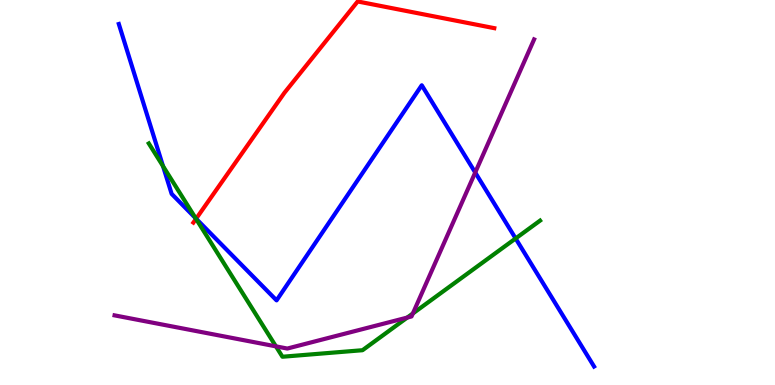[{'lines': ['blue', 'red'], 'intersections': [{'x': 2.53, 'y': 4.32}]}, {'lines': ['green', 'red'], 'intersections': [{'x': 2.53, 'y': 4.32}]}, {'lines': ['purple', 'red'], 'intersections': []}, {'lines': ['blue', 'green'], 'intersections': [{'x': 2.1, 'y': 5.68}, {'x': 2.52, 'y': 4.33}, {'x': 6.65, 'y': 3.81}]}, {'lines': ['blue', 'purple'], 'intersections': [{'x': 6.13, 'y': 5.52}]}, {'lines': ['green', 'purple'], 'intersections': [{'x': 3.56, 'y': 1.0}, {'x': 5.25, 'y': 1.75}, {'x': 5.33, 'y': 1.86}]}]